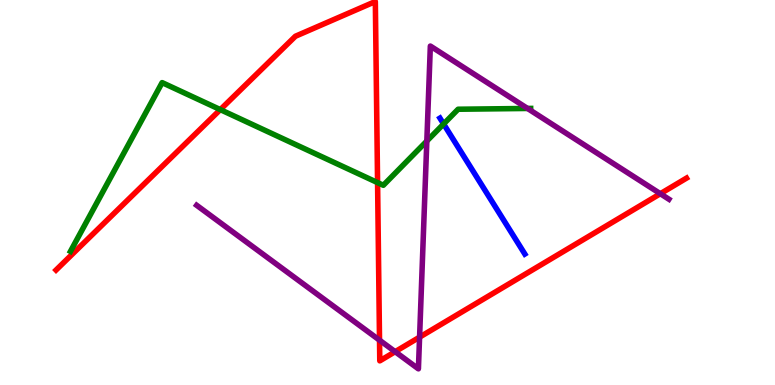[{'lines': ['blue', 'red'], 'intersections': []}, {'lines': ['green', 'red'], 'intersections': [{'x': 2.84, 'y': 7.15}, {'x': 4.87, 'y': 5.26}]}, {'lines': ['purple', 'red'], 'intersections': [{'x': 4.9, 'y': 1.16}, {'x': 5.1, 'y': 0.865}, {'x': 5.41, 'y': 1.24}, {'x': 8.52, 'y': 4.97}]}, {'lines': ['blue', 'green'], 'intersections': [{'x': 5.72, 'y': 6.78}]}, {'lines': ['blue', 'purple'], 'intersections': []}, {'lines': ['green', 'purple'], 'intersections': [{'x': 5.51, 'y': 6.34}, {'x': 6.81, 'y': 7.18}]}]